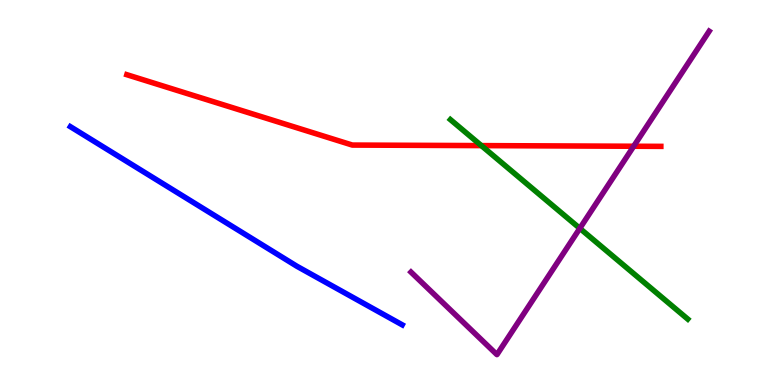[{'lines': ['blue', 'red'], 'intersections': []}, {'lines': ['green', 'red'], 'intersections': [{'x': 6.21, 'y': 6.22}]}, {'lines': ['purple', 'red'], 'intersections': [{'x': 8.18, 'y': 6.2}]}, {'lines': ['blue', 'green'], 'intersections': []}, {'lines': ['blue', 'purple'], 'intersections': []}, {'lines': ['green', 'purple'], 'intersections': [{'x': 7.48, 'y': 4.07}]}]